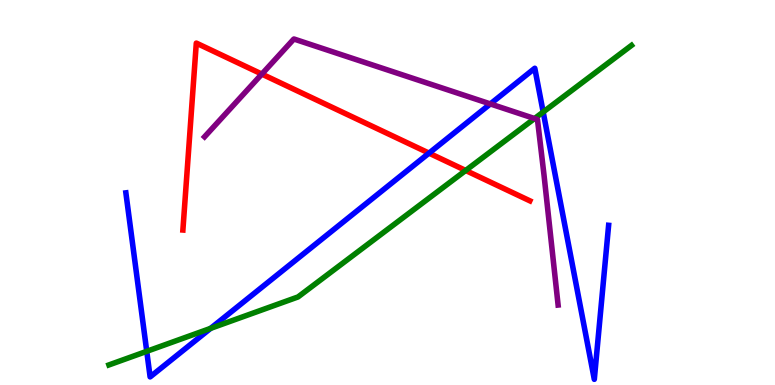[{'lines': ['blue', 'red'], 'intersections': [{'x': 5.54, 'y': 6.02}]}, {'lines': ['green', 'red'], 'intersections': [{'x': 6.01, 'y': 5.57}]}, {'lines': ['purple', 'red'], 'intersections': [{'x': 3.38, 'y': 8.08}]}, {'lines': ['blue', 'green'], 'intersections': [{'x': 1.89, 'y': 0.875}, {'x': 2.72, 'y': 1.47}, {'x': 7.01, 'y': 7.09}]}, {'lines': ['blue', 'purple'], 'intersections': [{'x': 6.33, 'y': 7.3}]}, {'lines': ['green', 'purple'], 'intersections': [{'x': 6.9, 'y': 6.92}]}]